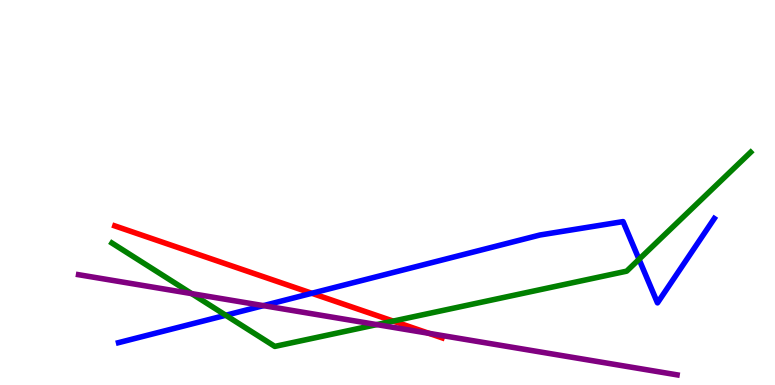[{'lines': ['blue', 'red'], 'intersections': [{'x': 4.02, 'y': 2.38}]}, {'lines': ['green', 'red'], 'intersections': [{'x': 5.07, 'y': 1.66}]}, {'lines': ['purple', 'red'], 'intersections': [{'x': 5.53, 'y': 1.34}]}, {'lines': ['blue', 'green'], 'intersections': [{'x': 2.91, 'y': 1.81}, {'x': 8.25, 'y': 3.26}]}, {'lines': ['blue', 'purple'], 'intersections': [{'x': 3.4, 'y': 2.06}]}, {'lines': ['green', 'purple'], 'intersections': [{'x': 2.47, 'y': 2.37}, {'x': 4.86, 'y': 1.57}]}]